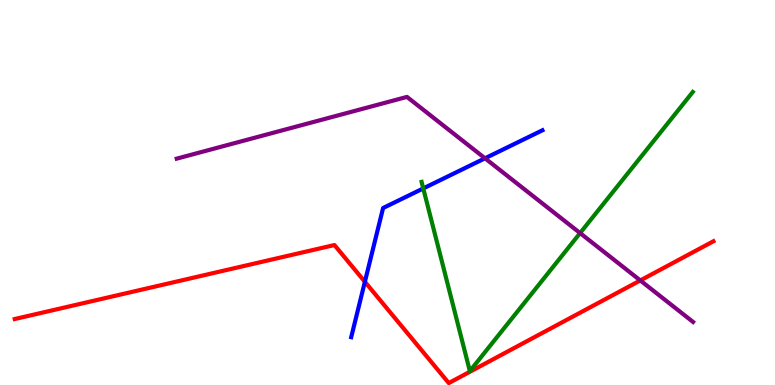[{'lines': ['blue', 'red'], 'intersections': [{'x': 4.71, 'y': 2.68}]}, {'lines': ['green', 'red'], 'intersections': []}, {'lines': ['purple', 'red'], 'intersections': [{'x': 8.26, 'y': 2.72}]}, {'lines': ['blue', 'green'], 'intersections': [{'x': 5.46, 'y': 5.11}]}, {'lines': ['blue', 'purple'], 'intersections': [{'x': 6.26, 'y': 5.89}]}, {'lines': ['green', 'purple'], 'intersections': [{'x': 7.49, 'y': 3.95}]}]